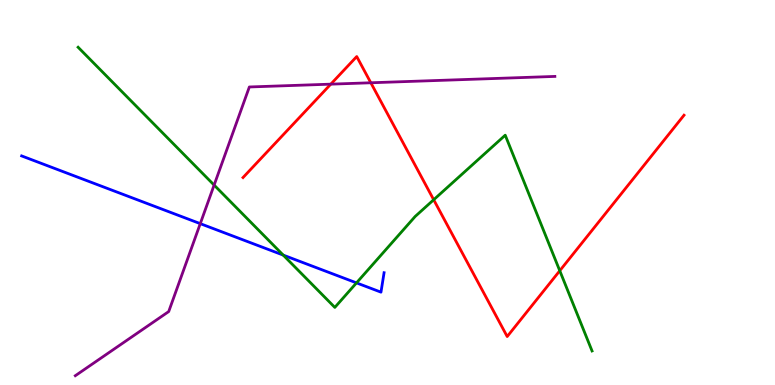[{'lines': ['blue', 'red'], 'intersections': []}, {'lines': ['green', 'red'], 'intersections': [{'x': 5.6, 'y': 4.81}, {'x': 7.22, 'y': 2.97}]}, {'lines': ['purple', 'red'], 'intersections': [{'x': 4.27, 'y': 7.81}, {'x': 4.78, 'y': 7.85}]}, {'lines': ['blue', 'green'], 'intersections': [{'x': 3.65, 'y': 3.37}, {'x': 4.6, 'y': 2.65}]}, {'lines': ['blue', 'purple'], 'intersections': [{'x': 2.58, 'y': 4.19}]}, {'lines': ['green', 'purple'], 'intersections': [{'x': 2.76, 'y': 5.19}]}]